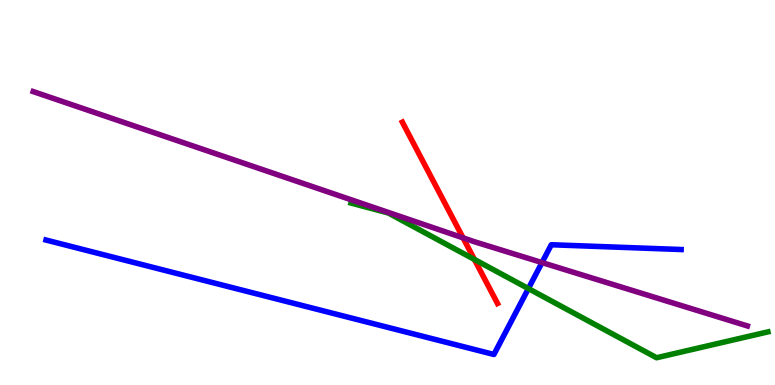[{'lines': ['blue', 'red'], 'intersections': []}, {'lines': ['green', 'red'], 'intersections': [{'x': 6.12, 'y': 3.26}]}, {'lines': ['purple', 'red'], 'intersections': [{'x': 5.98, 'y': 3.82}]}, {'lines': ['blue', 'green'], 'intersections': [{'x': 6.82, 'y': 2.5}]}, {'lines': ['blue', 'purple'], 'intersections': [{'x': 6.99, 'y': 3.18}]}, {'lines': ['green', 'purple'], 'intersections': []}]